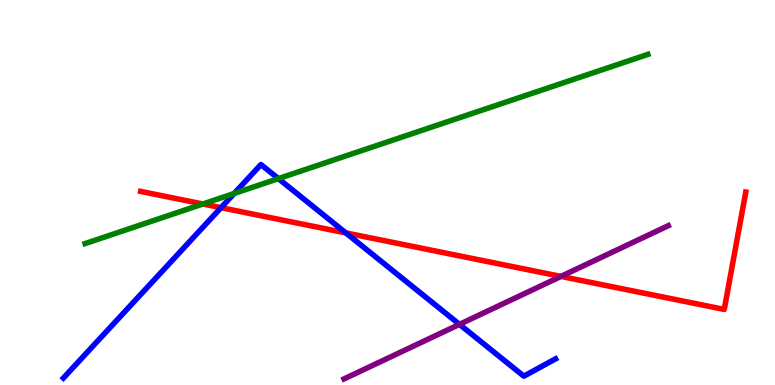[{'lines': ['blue', 'red'], 'intersections': [{'x': 2.85, 'y': 4.61}, {'x': 4.46, 'y': 3.95}]}, {'lines': ['green', 'red'], 'intersections': [{'x': 2.62, 'y': 4.7}]}, {'lines': ['purple', 'red'], 'intersections': [{'x': 7.24, 'y': 2.82}]}, {'lines': ['blue', 'green'], 'intersections': [{'x': 3.02, 'y': 4.97}, {'x': 3.59, 'y': 5.36}]}, {'lines': ['blue', 'purple'], 'intersections': [{'x': 5.93, 'y': 1.58}]}, {'lines': ['green', 'purple'], 'intersections': []}]